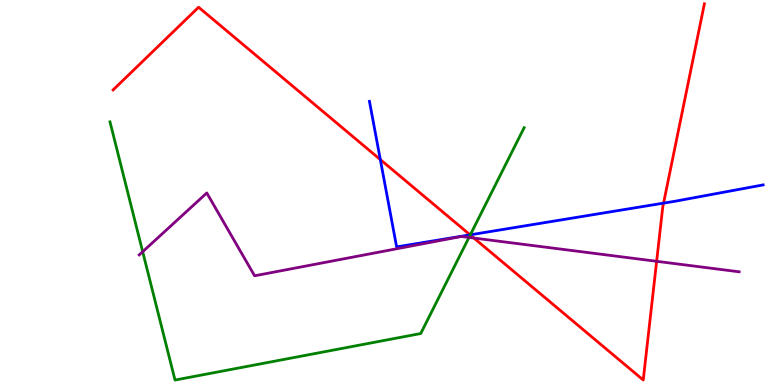[{'lines': ['blue', 'red'], 'intersections': [{'x': 4.91, 'y': 5.85}, {'x': 6.07, 'y': 3.9}, {'x': 8.56, 'y': 4.72}]}, {'lines': ['green', 'red'], 'intersections': [{'x': 6.07, 'y': 3.9}]}, {'lines': ['purple', 'red'], 'intersections': [{'x': 6.11, 'y': 3.82}, {'x': 8.47, 'y': 3.21}]}, {'lines': ['blue', 'green'], 'intersections': [{'x': 6.07, 'y': 3.9}]}, {'lines': ['blue', 'purple'], 'intersections': []}, {'lines': ['green', 'purple'], 'intersections': [{'x': 1.84, 'y': 3.46}, {'x': 6.05, 'y': 3.83}]}]